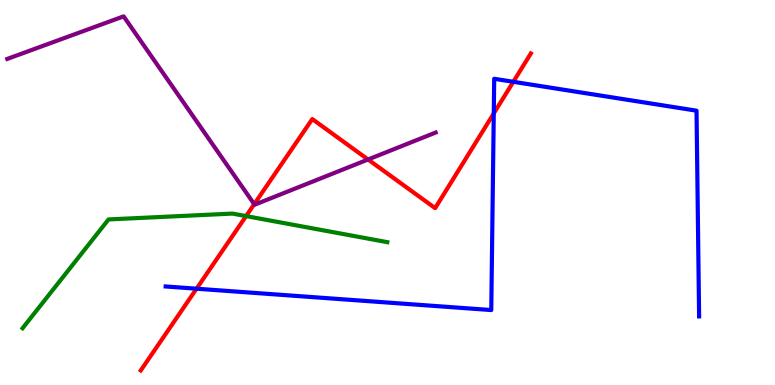[{'lines': ['blue', 'red'], 'intersections': [{'x': 2.54, 'y': 2.5}, {'x': 6.37, 'y': 7.05}, {'x': 6.62, 'y': 7.88}]}, {'lines': ['green', 'red'], 'intersections': [{'x': 3.18, 'y': 4.39}]}, {'lines': ['purple', 'red'], 'intersections': [{'x': 3.28, 'y': 4.7}, {'x': 4.75, 'y': 5.86}]}, {'lines': ['blue', 'green'], 'intersections': []}, {'lines': ['blue', 'purple'], 'intersections': []}, {'lines': ['green', 'purple'], 'intersections': []}]